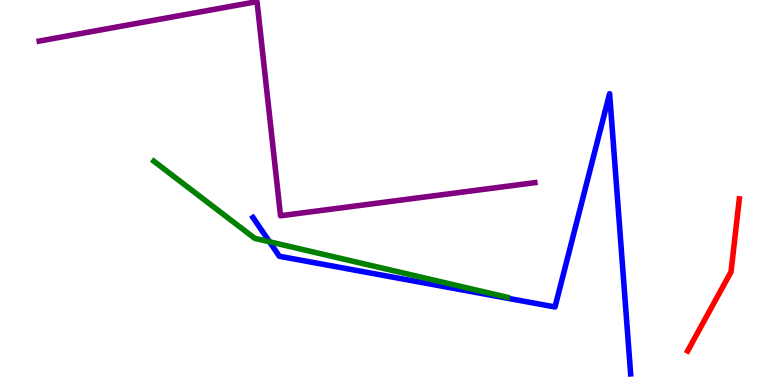[{'lines': ['blue', 'red'], 'intersections': []}, {'lines': ['green', 'red'], 'intersections': []}, {'lines': ['purple', 'red'], 'intersections': []}, {'lines': ['blue', 'green'], 'intersections': [{'x': 3.48, 'y': 3.72}]}, {'lines': ['blue', 'purple'], 'intersections': []}, {'lines': ['green', 'purple'], 'intersections': []}]